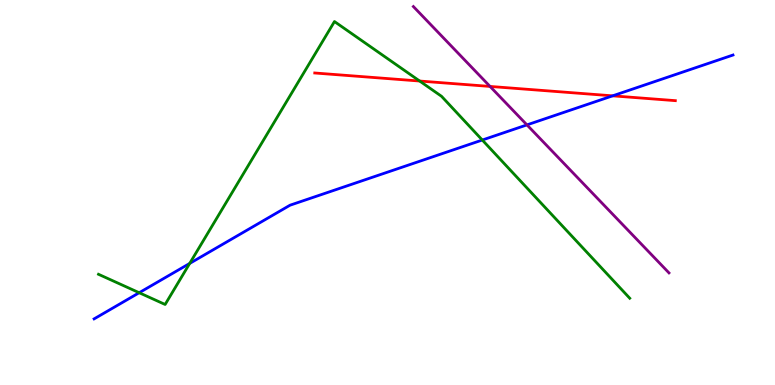[{'lines': ['blue', 'red'], 'intersections': [{'x': 7.9, 'y': 7.51}]}, {'lines': ['green', 'red'], 'intersections': [{'x': 5.42, 'y': 7.9}]}, {'lines': ['purple', 'red'], 'intersections': [{'x': 6.32, 'y': 7.75}]}, {'lines': ['blue', 'green'], 'intersections': [{'x': 1.8, 'y': 2.4}, {'x': 2.45, 'y': 3.16}, {'x': 6.22, 'y': 6.36}]}, {'lines': ['blue', 'purple'], 'intersections': [{'x': 6.8, 'y': 6.76}]}, {'lines': ['green', 'purple'], 'intersections': []}]